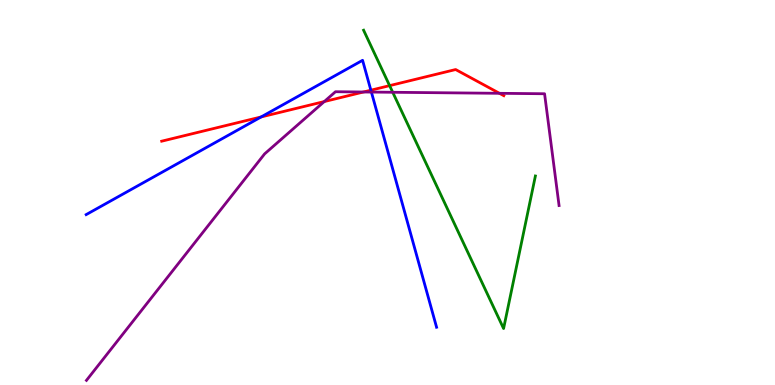[{'lines': ['blue', 'red'], 'intersections': [{'x': 3.37, 'y': 6.96}, {'x': 4.79, 'y': 7.66}]}, {'lines': ['green', 'red'], 'intersections': [{'x': 5.03, 'y': 7.78}]}, {'lines': ['purple', 'red'], 'intersections': [{'x': 4.18, 'y': 7.36}, {'x': 4.69, 'y': 7.61}, {'x': 6.44, 'y': 7.58}]}, {'lines': ['blue', 'green'], 'intersections': []}, {'lines': ['blue', 'purple'], 'intersections': [{'x': 4.79, 'y': 7.61}]}, {'lines': ['green', 'purple'], 'intersections': [{'x': 5.07, 'y': 7.6}]}]